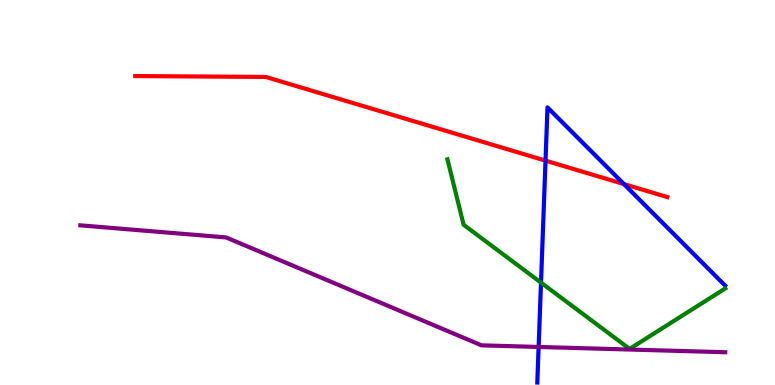[{'lines': ['blue', 'red'], 'intersections': [{'x': 7.04, 'y': 5.83}, {'x': 8.05, 'y': 5.22}]}, {'lines': ['green', 'red'], 'intersections': []}, {'lines': ['purple', 'red'], 'intersections': []}, {'lines': ['blue', 'green'], 'intersections': [{'x': 6.98, 'y': 2.66}]}, {'lines': ['blue', 'purple'], 'intersections': [{'x': 6.95, 'y': 0.988}]}, {'lines': ['green', 'purple'], 'intersections': []}]